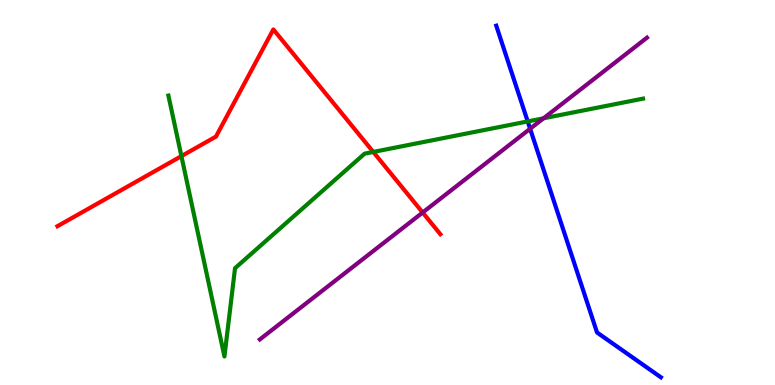[{'lines': ['blue', 'red'], 'intersections': []}, {'lines': ['green', 'red'], 'intersections': [{'x': 2.34, 'y': 5.94}, {'x': 4.82, 'y': 6.05}]}, {'lines': ['purple', 'red'], 'intersections': [{'x': 5.45, 'y': 4.48}]}, {'lines': ['blue', 'green'], 'intersections': [{'x': 6.81, 'y': 6.85}]}, {'lines': ['blue', 'purple'], 'intersections': [{'x': 6.84, 'y': 6.66}]}, {'lines': ['green', 'purple'], 'intersections': [{'x': 7.01, 'y': 6.93}]}]